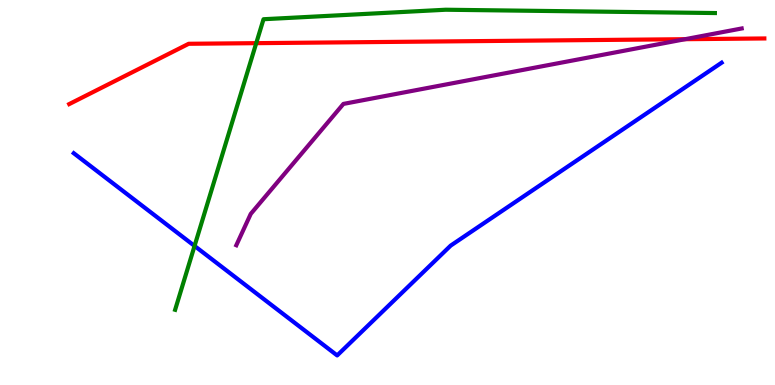[{'lines': ['blue', 'red'], 'intersections': []}, {'lines': ['green', 'red'], 'intersections': [{'x': 3.31, 'y': 8.88}]}, {'lines': ['purple', 'red'], 'intersections': [{'x': 8.84, 'y': 8.98}]}, {'lines': ['blue', 'green'], 'intersections': [{'x': 2.51, 'y': 3.61}]}, {'lines': ['blue', 'purple'], 'intersections': []}, {'lines': ['green', 'purple'], 'intersections': []}]